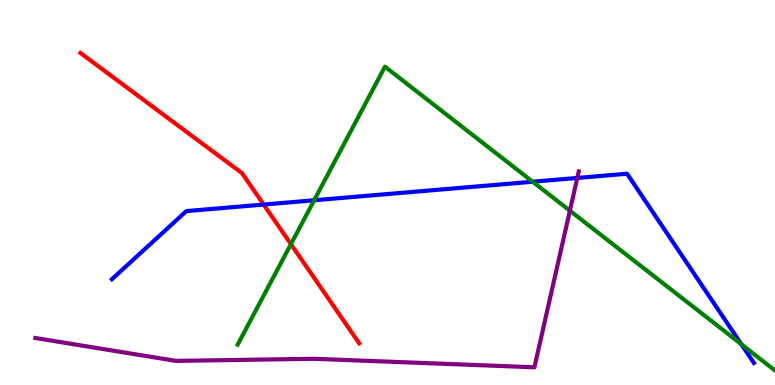[{'lines': ['blue', 'red'], 'intersections': [{'x': 3.4, 'y': 4.69}]}, {'lines': ['green', 'red'], 'intersections': [{'x': 3.75, 'y': 3.66}]}, {'lines': ['purple', 'red'], 'intersections': []}, {'lines': ['blue', 'green'], 'intersections': [{'x': 4.05, 'y': 4.8}, {'x': 6.87, 'y': 5.28}, {'x': 9.57, 'y': 1.06}]}, {'lines': ['blue', 'purple'], 'intersections': [{'x': 7.45, 'y': 5.38}]}, {'lines': ['green', 'purple'], 'intersections': [{'x': 7.35, 'y': 4.53}]}]